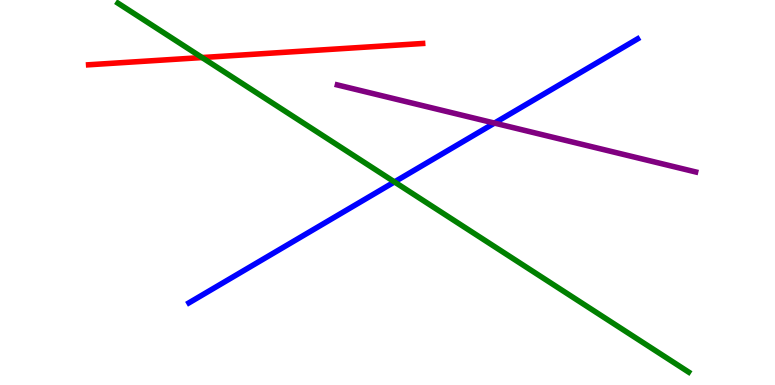[{'lines': ['blue', 'red'], 'intersections': []}, {'lines': ['green', 'red'], 'intersections': [{'x': 2.61, 'y': 8.51}]}, {'lines': ['purple', 'red'], 'intersections': []}, {'lines': ['blue', 'green'], 'intersections': [{'x': 5.09, 'y': 5.27}]}, {'lines': ['blue', 'purple'], 'intersections': [{'x': 6.38, 'y': 6.8}]}, {'lines': ['green', 'purple'], 'intersections': []}]